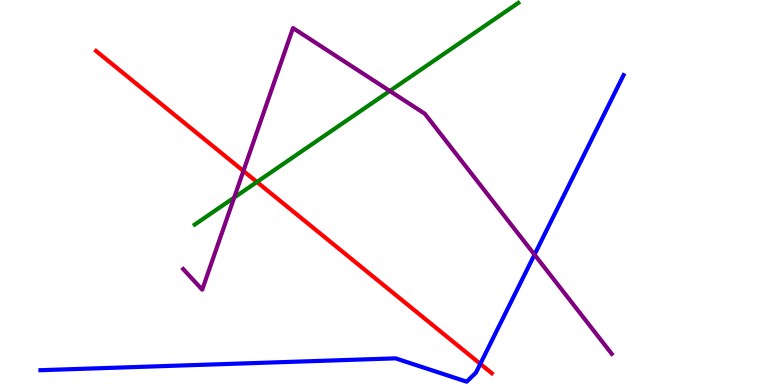[{'lines': ['blue', 'red'], 'intersections': [{'x': 6.2, 'y': 0.549}]}, {'lines': ['green', 'red'], 'intersections': [{'x': 3.32, 'y': 5.27}]}, {'lines': ['purple', 'red'], 'intersections': [{'x': 3.14, 'y': 5.56}]}, {'lines': ['blue', 'green'], 'intersections': []}, {'lines': ['blue', 'purple'], 'intersections': [{'x': 6.9, 'y': 3.39}]}, {'lines': ['green', 'purple'], 'intersections': [{'x': 3.02, 'y': 4.87}, {'x': 5.03, 'y': 7.64}]}]